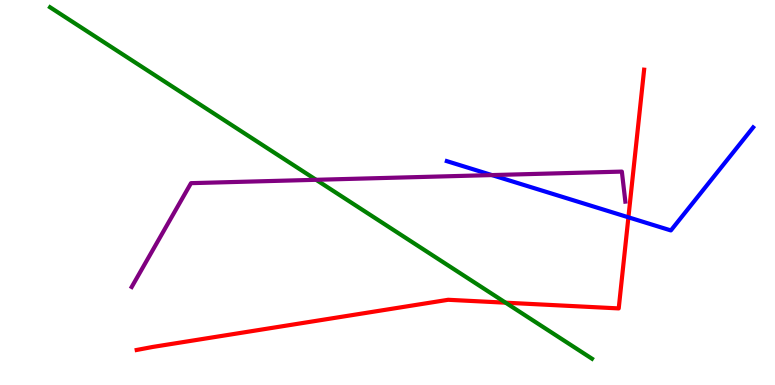[{'lines': ['blue', 'red'], 'intersections': [{'x': 8.11, 'y': 4.36}]}, {'lines': ['green', 'red'], 'intersections': [{'x': 6.52, 'y': 2.14}]}, {'lines': ['purple', 'red'], 'intersections': []}, {'lines': ['blue', 'green'], 'intersections': []}, {'lines': ['blue', 'purple'], 'intersections': [{'x': 6.35, 'y': 5.45}]}, {'lines': ['green', 'purple'], 'intersections': [{'x': 4.08, 'y': 5.33}]}]